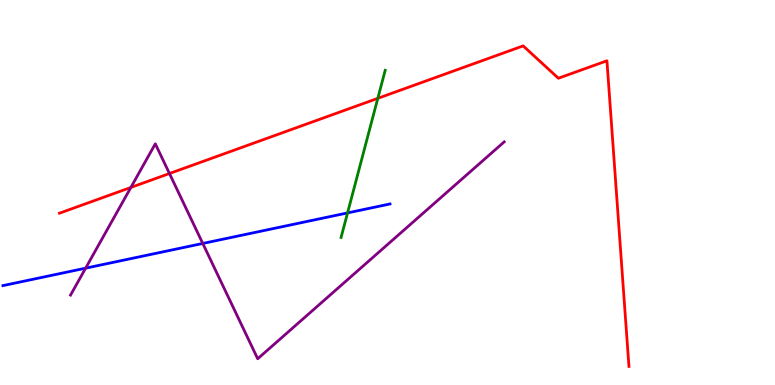[{'lines': ['blue', 'red'], 'intersections': []}, {'lines': ['green', 'red'], 'intersections': [{'x': 4.87, 'y': 7.45}]}, {'lines': ['purple', 'red'], 'intersections': [{'x': 1.69, 'y': 5.13}, {'x': 2.19, 'y': 5.49}]}, {'lines': ['blue', 'green'], 'intersections': [{'x': 4.48, 'y': 4.47}]}, {'lines': ['blue', 'purple'], 'intersections': [{'x': 1.1, 'y': 3.03}, {'x': 2.62, 'y': 3.68}]}, {'lines': ['green', 'purple'], 'intersections': []}]